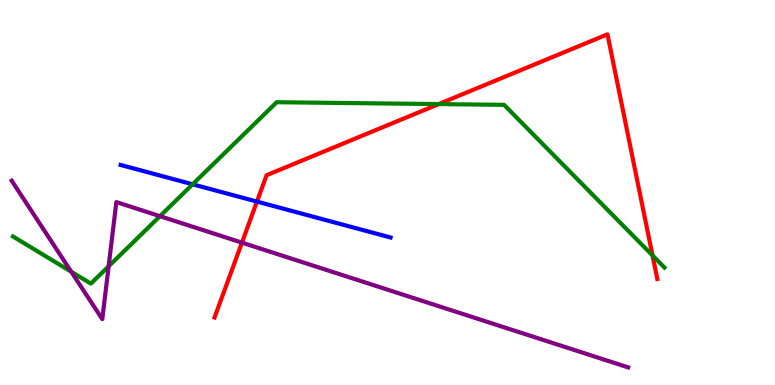[{'lines': ['blue', 'red'], 'intersections': [{'x': 3.32, 'y': 4.76}]}, {'lines': ['green', 'red'], 'intersections': [{'x': 5.66, 'y': 7.3}, {'x': 8.42, 'y': 3.36}]}, {'lines': ['purple', 'red'], 'intersections': [{'x': 3.12, 'y': 3.7}]}, {'lines': ['blue', 'green'], 'intersections': [{'x': 2.49, 'y': 5.21}]}, {'lines': ['blue', 'purple'], 'intersections': []}, {'lines': ['green', 'purple'], 'intersections': [{'x': 0.919, 'y': 2.94}, {'x': 1.4, 'y': 3.08}, {'x': 2.06, 'y': 4.38}]}]